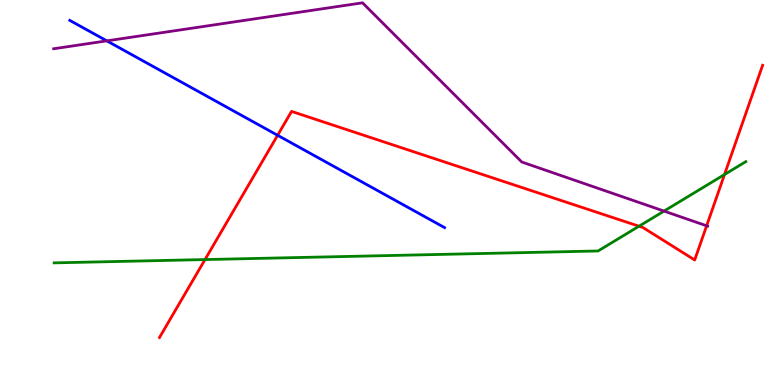[{'lines': ['blue', 'red'], 'intersections': [{'x': 3.58, 'y': 6.49}]}, {'lines': ['green', 'red'], 'intersections': [{'x': 2.65, 'y': 3.26}, {'x': 8.25, 'y': 4.12}, {'x': 9.35, 'y': 5.47}]}, {'lines': ['purple', 'red'], 'intersections': [{'x': 9.12, 'y': 4.14}]}, {'lines': ['blue', 'green'], 'intersections': []}, {'lines': ['blue', 'purple'], 'intersections': [{'x': 1.38, 'y': 8.94}]}, {'lines': ['green', 'purple'], 'intersections': [{'x': 8.57, 'y': 4.52}]}]